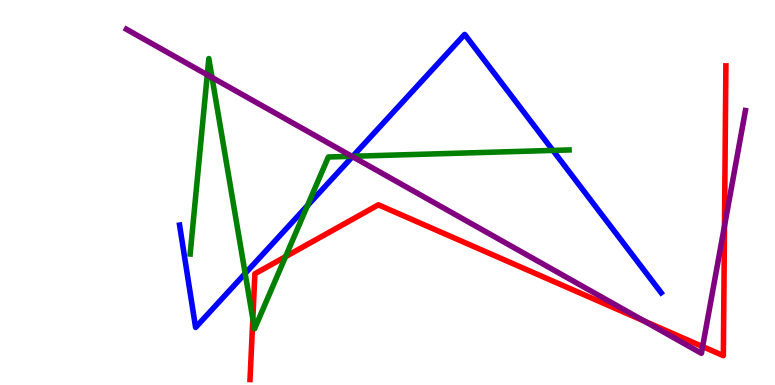[{'lines': ['blue', 'red'], 'intersections': []}, {'lines': ['green', 'red'], 'intersections': [{'x': 3.26, 'y': 1.72}, {'x': 3.68, 'y': 3.33}]}, {'lines': ['purple', 'red'], 'intersections': [{'x': 8.31, 'y': 1.66}, {'x': 9.07, 'y': 0.998}, {'x': 9.35, 'y': 4.13}]}, {'lines': ['blue', 'green'], 'intersections': [{'x': 3.16, 'y': 2.9}, {'x': 3.97, 'y': 4.66}, {'x': 4.55, 'y': 5.94}, {'x': 7.13, 'y': 6.09}]}, {'lines': ['blue', 'purple'], 'intersections': [{'x': 4.55, 'y': 5.93}]}, {'lines': ['green', 'purple'], 'intersections': [{'x': 2.67, 'y': 8.06}, {'x': 2.74, 'y': 7.99}, {'x': 4.54, 'y': 5.94}]}]